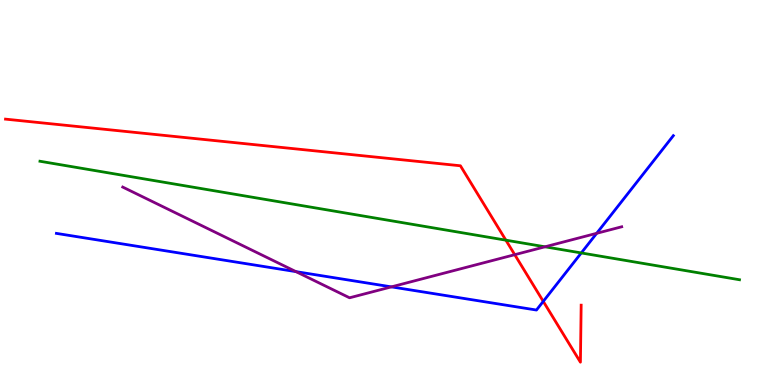[{'lines': ['blue', 'red'], 'intersections': [{'x': 7.01, 'y': 2.17}]}, {'lines': ['green', 'red'], 'intersections': [{'x': 6.53, 'y': 3.76}]}, {'lines': ['purple', 'red'], 'intersections': [{'x': 6.64, 'y': 3.38}]}, {'lines': ['blue', 'green'], 'intersections': [{'x': 7.5, 'y': 3.43}]}, {'lines': ['blue', 'purple'], 'intersections': [{'x': 3.82, 'y': 2.94}, {'x': 5.05, 'y': 2.55}, {'x': 7.7, 'y': 3.94}]}, {'lines': ['green', 'purple'], 'intersections': [{'x': 7.03, 'y': 3.59}]}]